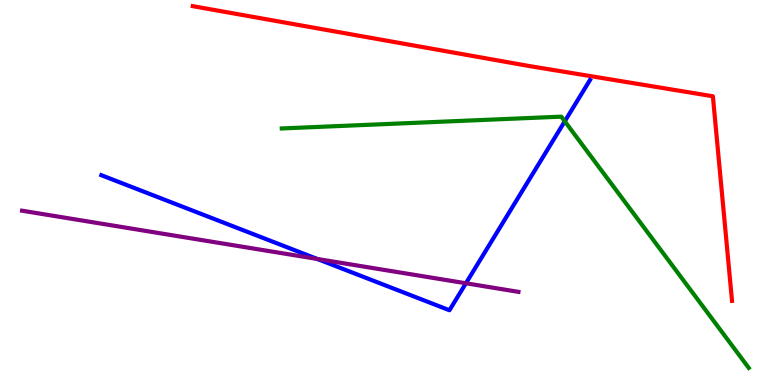[{'lines': ['blue', 'red'], 'intersections': []}, {'lines': ['green', 'red'], 'intersections': []}, {'lines': ['purple', 'red'], 'intersections': []}, {'lines': ['blue', 'green'], 'intersections': [{'x': 7.29, 'y': 6.85}]}, {'lines': ['blue', 'purple'], 'intersections': [{'x': 4.09, 'y': 3.27}, {'x': 6.01, 'y': 2.64}]}, {'lines': ['green', 'purple'], 'intersections': []}]